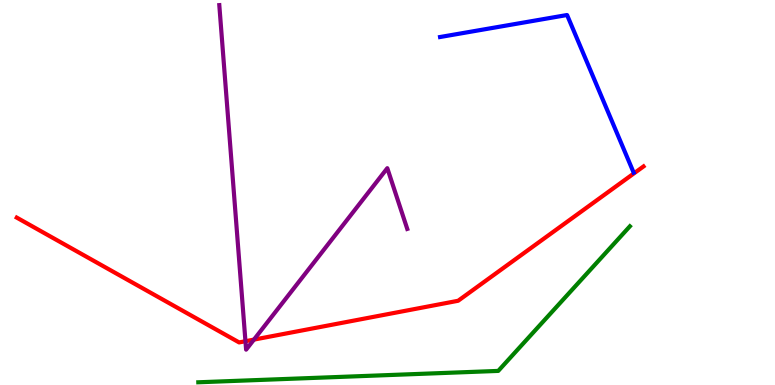[{'lines': ['blue', 'red'], 'intersections': []}, {'lines': ['green', 'red'], 'intersections': []}, {'lines': ['purple', 'red'], 'intersections': [{'x': 3.17, 'y': 1.14}, {'x': 3.28, 'y': 1.18}]}, {'lines': ['blue', 'green'], 'intersections': []}, {'lines': ['blue', 'purple'], 'intersections': []}, {'lines': ['green', 'purple'], 'intersections': []}]